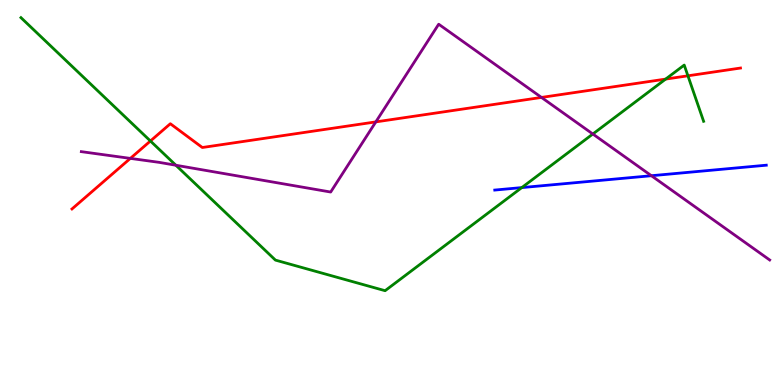[{'lines': ['blue', 'red'], 'intersections': []}, {'lines': ['green', 'red'], 'intersections': [{'x': 1.94, 'y': 6.34}, {'x': 8.59, 'y': 7.95}, {'x': 8.88, 'y': 8.03}]}, {'lines': ['purple', 'red'], 'intersections': [{'x': 1.68, 'y': 5.89}, {'x': 4.85, 'y': 6.83}, {'x': 6.99, 'y': 7.47}]}, {'lines': ['blue', 'green'], 'intersections': [{'x': 6.73, 'y': 5.13}]}, {'lines': ['blue', 'purple'], 'intersections': [{'x': 8.41, 'y': 5.44}]}, {'lines': ['green', 'purple'], 'intersections': [{'x': 2.27, 'y': 5.71}, {'x': 7.65, 'y': 6.52}]}]